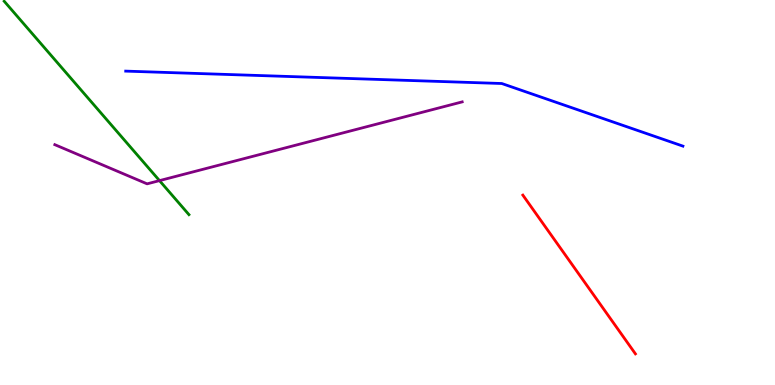[{'lines': ['blue', 'red'], 'intersections': []}, {'lines': ['green', 'red'], 'intersections': []}, {'lines': ['purple', 'red'], 'intersections': []}, {'lines': ['blue', 'green'], 'intersections': []}, {'lines': ['blue', 'purple'], 'intersections': []}, {'lines': ['green', 'purple'], 'intersections': [{'x': 2.06, 'y': 5.31}]}]